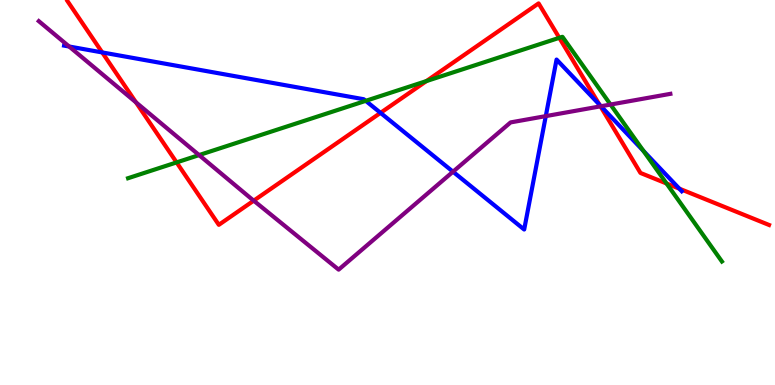[{'lines': ['blue', 'red'], 'intersections': [{'x': 1.32, 'y': 8.64}, {'x': 4.91, 'y': 7.07}, {'x': 7.73, 'y': 7.28}, {'x': 8.77, 'y': 5.1}]}, {'lines': ['green', 'red'], 'intersections': [{'x': 2.28, 'y': 5.78}, {'x': 5.5, 'y': 7.89}, {'x': 7.22, 'y': 9.02}, {'x': 8.6, 'y': 5.23}]}, {'lines': ['purple', 'red'], 'intersections': [{'x': 1.75, 'y': 7.34}, {'x': 3.27, 'y': 4.79}, {'x': 7.75, 'y': 7.24}]}, {'lines': ['blue', 'green'], 'intersections': [{'x': 4.72, 'y': 7.38}, {'x': 8.3, 'y': 6.08}]}, {'lines': ['blue', 'purple'], 'intersections': [{'x': 0.892, 'y': 8.79}, {'x': 5.85, 'y': 5.54}, {'x': 7.04, 'y': 6.98}, {'x': 7.75, 'y': 7.24}]}, {'lines': ['green', 'purple'], 'intersections': [{'x': 2.57, 'y': 5.97}, {'x': 7.88, 'y': 7.28}]}]